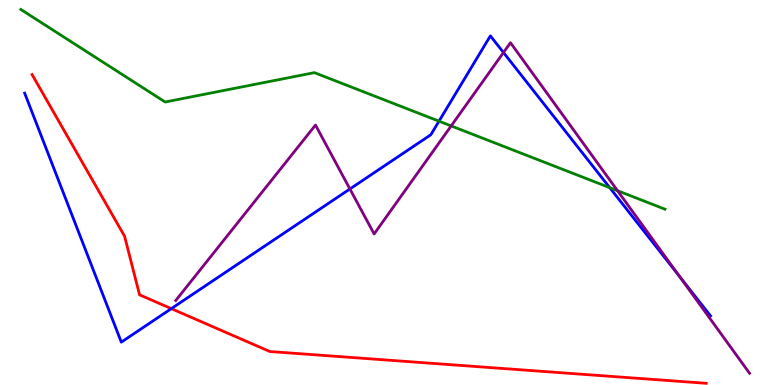[{'lines': ['blue', 'red'], 'intersections': [{'x': 2.21, 'y': 1.98}]}, {'lines': ['green', 'red'], 'intersections': []}, {'lines': ['purple', 'red'], 'intersections': []}, {'lines': ['blue', 'green'], 'intersections': [{'x': 5.66, 'y': 6.85}, {'x': 7.87, 'y': 5.13}]}, {'lines': ['blue', 'purple'], 'intersections': [{'x': 4.51, 'y': 5.09}, {'x': 6.5, 'y': 8.64}, {'x': 8.76, 'y': 2.83}]}, {'lines': ['green', 'purple'], 'intersections': [{'x': 5.82, 'y': 6.73}, {'x': 7.97, 'y': 5.05}]}]